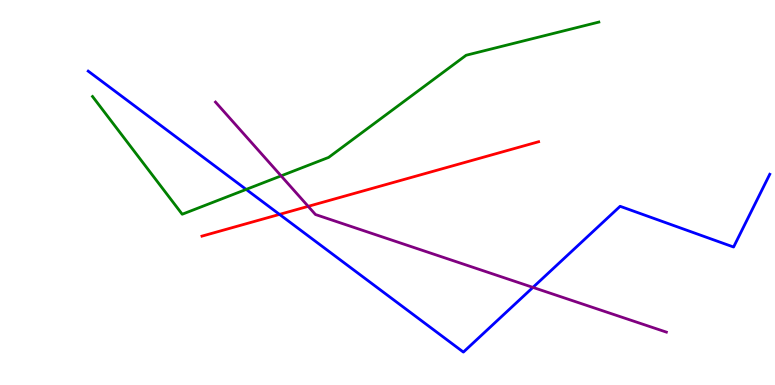[{'lines': ['blue', 'red'], 'intersections': [{'x': 3.61, 'y': 4.43}]}, {'lines': ['green', 'red'], 'intersections': []}, {'lines': ['purple', 'red'], 'intersections': [{'x': 3.98, 'y': 4.64}]}, {'lines': ['blue', 'green'], 'intersections': [{'x': 3.18, 'y': 5.08}]}, {'lines': ['blue', 'purple'], 'intersections': [{'x': 6.88, 'y': 2.54}]}, {'lines': ['green', 'purple'], 'intersections': [{'x': 3.63, 'y': 5.43}]}]